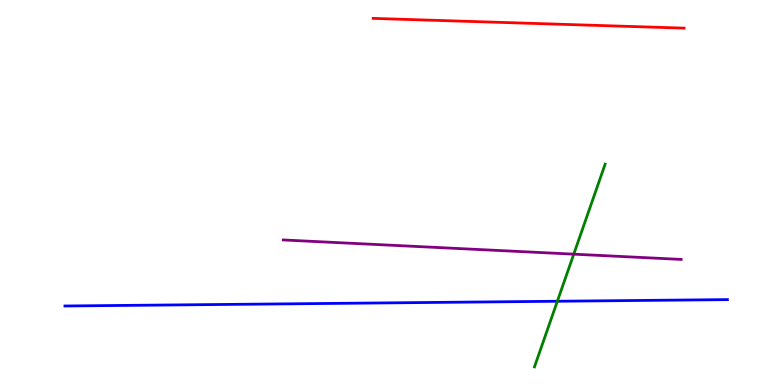[{'lines': ['blue', 'red'], 'intersections': []}, {'lines': ['green', 'red'], 'intersections': []}, {'lines': ['purple', 'red'], 'intersections': []}, {'lines': ['blue', 'green'], 'intersections': [{'x': 7.19, 'y': 2.18}]}, {'lines': ['blue', 'purple'], 'intersections': []}, {'lines': ['green', 'purple'], 'intersections': [{'x': 7.4, 'y': 3.4}]}]